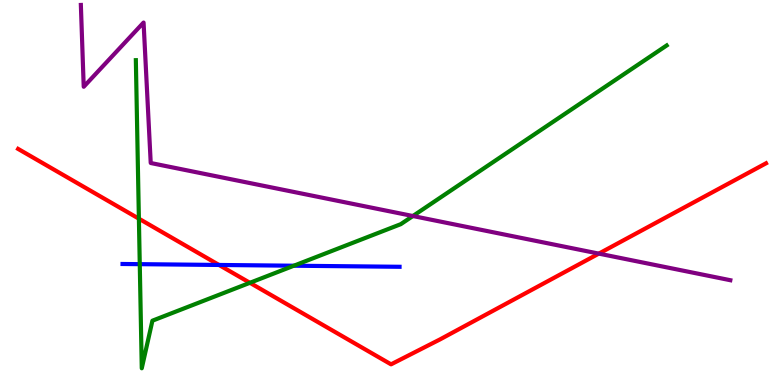[{'lines': ['blue', 'red'], 'intersections': [{'x': 2.83, 'y': 3.12}]}, {'lines': ['green', 'red'], 'intersections': [{'x': 1.79, 'y': 4.32}, {'x': 3.22, 'y': 2.65}]}, {'lines': ['purple', 'red'], 'intersections': [{'x': 7.73, 'y': 3.41}]}, {'lines': ['blue', 'green'], 'intersections': [{'x': 1.8, 'y': 3.14}, {'x': 3.79, 'y': 3.1}]}, {'lines': ['blue', 'purple'], 'intersections': []}, {'lines': ['green', 'purple'], 'intersections': [{'x': 5.33, 'y': 4.39}]}]